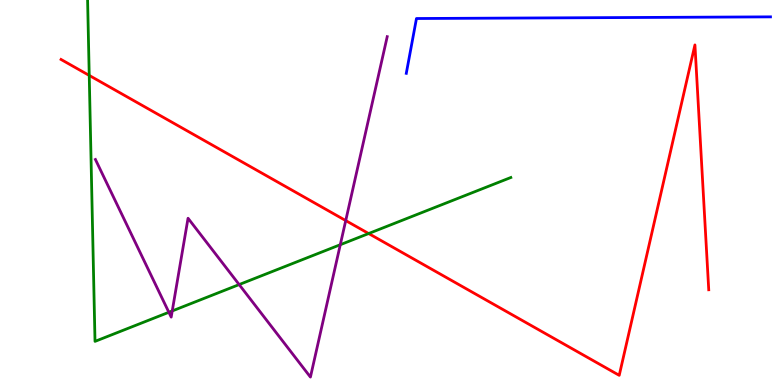[{'lines': ['blue', 'red'], 'intersections': []}, {'lines': ['green', 'red'], 'intersections': [{'x': 1.15, 'y': 8.04}, {'x': 4.76, 'y': 3.93}]}, {'lines': ['purple', 'red'], 'intersections': [{'x': 4.46, 'y': 4.27}]}, {'lines': ['blue', 'green'], 'intersections': []}, {'lines': ['blue', 'purple'], 'intersections': []}, {'lines': ['green', 'purple'], 'intersections': [{'x': 2.18, 'y': 1.89}, {'x': 2.22, 'y': 1.92}, {'x': 3.09, 'y': 2.61}, {'x': 4.39, 'y': 3.64}]}]